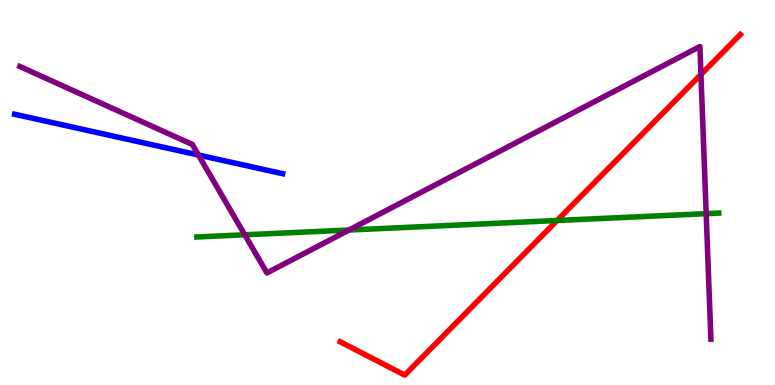[{'lines': ['blue', 'red'], 'intersections': []}, {'lines': ['green', 'red'], 'intersections': [{'x': 7.19, 'y': 4.27}]}, {'lines': ['purple', 'red'], 'intersections': [{'x': 9.04, 'y': 8.07}]}, {'lines': ['blue', 'green'], 'intersections': []}, {'lines': ['blue', 'purple'], 'intersections': [{'x': 2.56, 'y': 5.97}]}, {'lines': ['green', 'purple'], 'intersections': [{'x': 3.16, 'y': 3.9}, {'x': 4.5, 'y': 4.03}, {'x': 9.11, 'y': 4.45}]}]